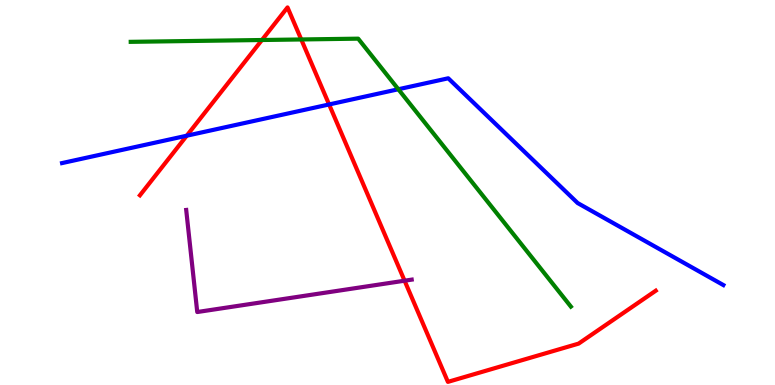[{'lines': ['blue', 'red'], 'intersections': [{'x': 2.41, 'y': 6.48}, {'x': 4.25, 'y': 7.29}]}, {'lines': ['green', 'red'], 'intersections': [{'x': 3.38, 'y': 8.96}, {'x': 3.89, 'y': 8.98}]}, {'lines': ['purple', 'red'], 'intersections': [{'x': 5.22, 'y': 2.71}]}, {'lines': ['blue', 'green'], 'intersections': [{'x': 5.14, 'y': 7.68}]}, {'lines': ['blue', 'purple'], 'intersections': []}, {'lines': ['green', 'purple'], 'intersections': []}]